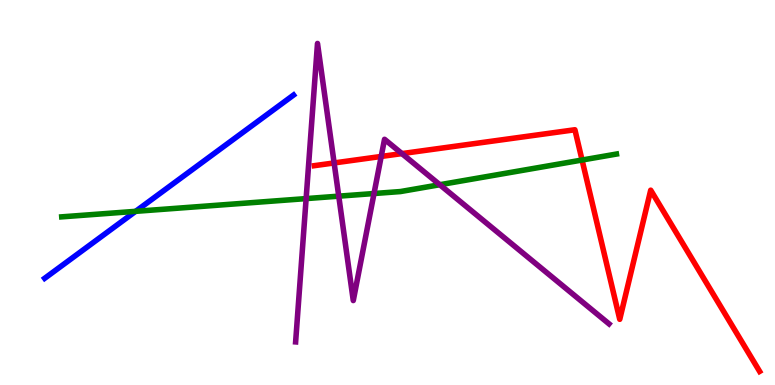[{'lines': ['blue', 'red'], 'intersections': []}, {'lines': ['green', 'red'], 'intersections': [{'x': 7.51, 'y': 5.84}]}, {'lines': ['purple', 'red'], 'intersections': [{'x': 4.31, 'y': 5.77}, {'x': 4.92, 'y': 5.94}, {'x': 5.19, 'y': 6.01}]}, {'lines': ['blue', 'green'], 'intersections': [{'x': 1.75, 'y': 4.51}]}, {'lines': ['blue', 'purple'], 'intersections': []}, {'lines': ['green', 'purple'], 'intersections': [{'x': 3.95, 'y': 4.84}, {'x': 4.37, 'y': 4.9}, {'x': 4.83, 'y': 4.97}, {'x': 5.67, 'y': 5.2}]}]